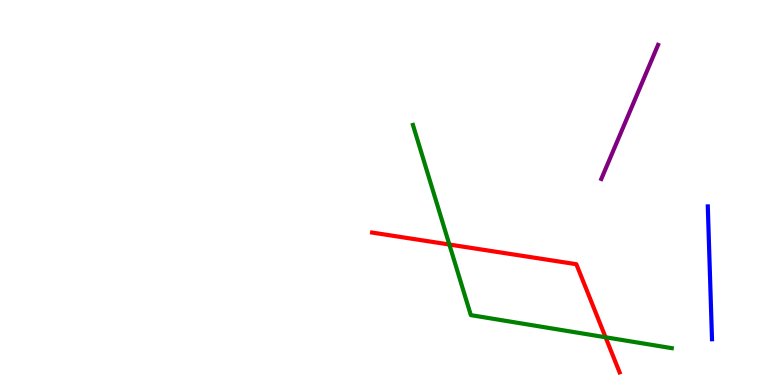[{'lines': ['blue', 'red'], 'intersections': []}, {'lines': ['green', 'red'], 'intersections': [{'x': 5.8, 'y': 3.65}, {'x': 7.81, 'y': 1.24}]}, {'lines': ['purple', 'red'], 'intersections': []}, {'lines': ['blue', 'green'], 'intersections': []}, {'lines': ['blue', 'purple'], 'intersections': []}, {'lines': ['green', 'purple'], 'intersections': []}]